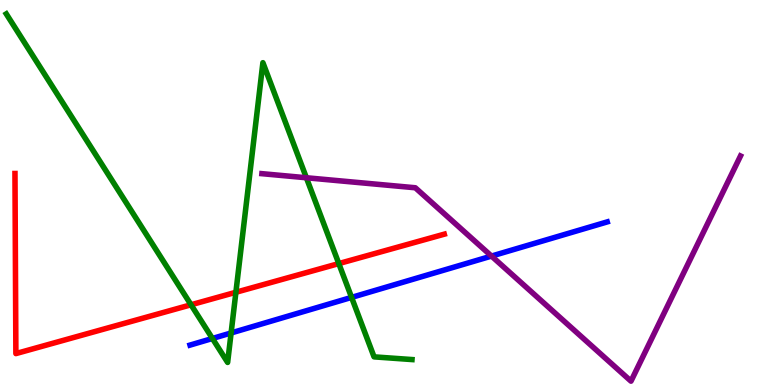[{'lines': ['blue', 'red'], 'intersections': []}, {'lines': ['green', 'red'], 'intersections': [{'x': 2.46, 'y': 2.08}, {'x': 3.04, 'y': 2.41}, {'x': 4.37, 'y': 3.15}]}, {'lines': ['purple', 'red'], 'intersections': []}, {'lines': ['blue', 'green'], 'intersections': [{'x': 2.74, 'y': 1.21}, {'x': 2.98, 'y': 1.35}, {'x': 4.54, 'y': 2.28}]}, {'lines': ['blue', 'purple'], 'intersections': [{'x': 6.34, 'y': 3.35}]}, {'lines': ['green', 'purple'], 'intersections': [{'x': 3.95, 'y': 5.38}]}]